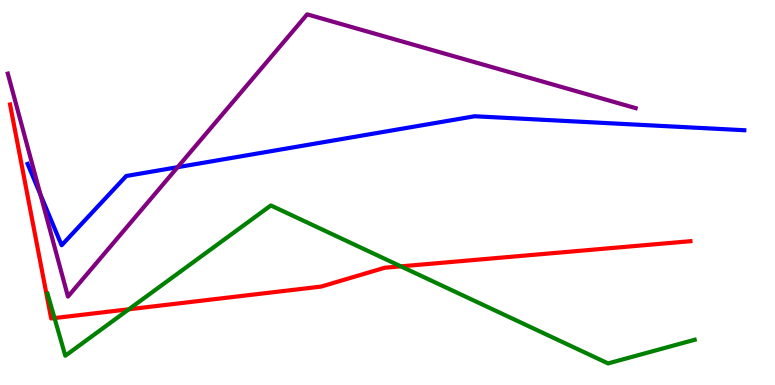[{'lines': ['blue', 'red'], 'intersections': []}, {'lines': ['green', 'red'], 'intersections': [{'x': 0.703, 'y': 1.74}, {'x': 1.66, 'y': 1.97}, {'x': 5.17, 'y': 3.08}]}, {'lines': ['purple', 'red'], 'intersections': []}, {'lines': ['blue', 'green'], 'intersections': []}, {'lines': ['blue', 'purple'], 'intersections': [{'x': 0.522, 'y': 4.95}, {'x': 2.29, 'y': 5.66}]}, {'lines': ['green', 'purple'], 'intersections': []}]